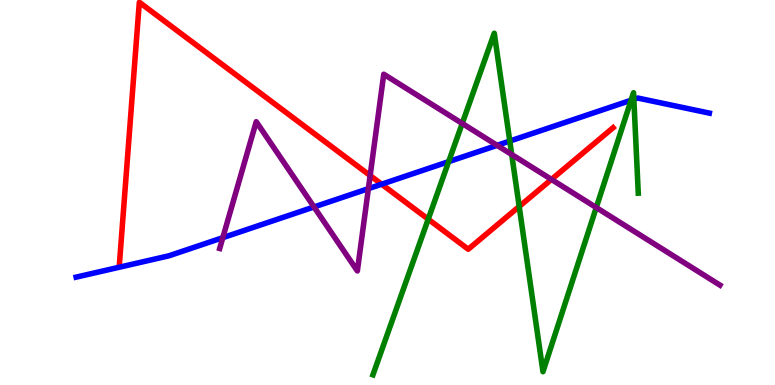[{'lines': ['blue', 'red'], 'intersections': [{'x': 4.92, 'y': 5.22}]}, {'lines': ['green', 'red'], 'intersections': [{'x': 5.53, 'y': 4.31}, {'x': 6.7, 'y': 4.64}]}, {'lines': ['purple', 'red'], 'intersections': [{'x': 4.78, 'y': 5.44}, {'x': 7.12, 'y': 5.34}]}, {'lines': ['blue', 'green'], 'intersections': [{'x': 5.79, 'y': 5.8}, {'x': 6.58, 'y': 6.34}, {'x': 8.14, 'y': 7.4}, {'x': 8.18, 'y': 7.42}]}, {'lines': ['blue', 'purple'], 'intersections': [{'x': 2.88, 'y': 3.83}, {'x': 4.05, 'y': 4.62}, {'x': 4.75, 'y': 5.1}, {'x': 6.41, 'y': 6.23}]}, {'lines': ['green', 'purple'], 'intersections': [{'x': 5.96, 'y': 6.79}, {'x': 6.6, 'y': 5.99}, {'x': 7.69, 'y': 4.61}]}]